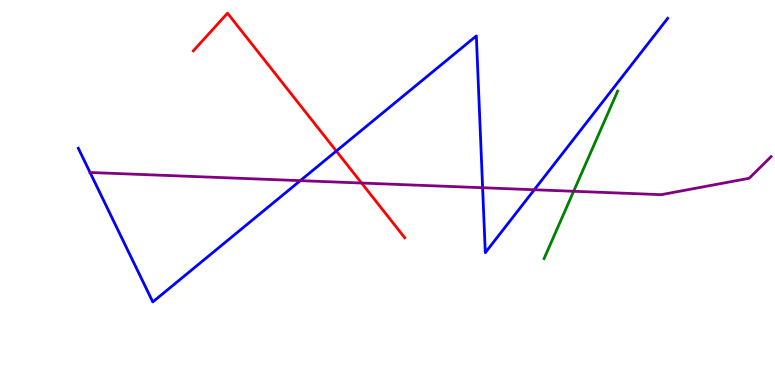[{'lines': ['blue', 'red'], 'intersections': [{'x': 4.34, 'y': 6.08}]}, {'lines': ['green', 'red'], 'intersections': []}, {'lines': ['purple', 'red'], 'intersections': [{'x': 4.67, 'y': 5.25}]}, {'lines': ['blue', 'green'], 'intersections': []}, {'lines': ['blue', 'purple'], 'intersections': [{'x': 1.16, 'y': 5.52}, {'x': 3.87, 'y': 5.31}, {'x': 6.23, 'y': 5.12}, {'x': 6.89, 'y': 5.07}]}, {'lines': ['green', 'purple'], 'intersections': [{'x': 7.4, 'y': 5.03}]}]